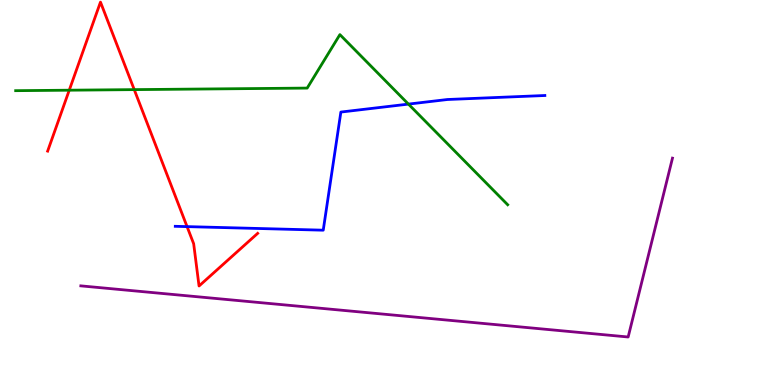[{'lines': ['blue', 'red'], 'intersections': [{'x': 2.41, 'y': 4.11}]}, {'lines': ['green', 'red'], 'intersections': [{'x': 0.894, 'y': 7.66}, {'x': 1.73, 'y': 7.67}]}, {'lines': ['purple', 'red'], 'intersections': []}, {'lines': ['blue', 'green'], 'intersections': [{'x': 5.27, 'y': 7.3}]}, {'lines': ['blue', 'purple'], 'intersections': []}, {'lines': ['green', 'purple'], 'intersections': []}]